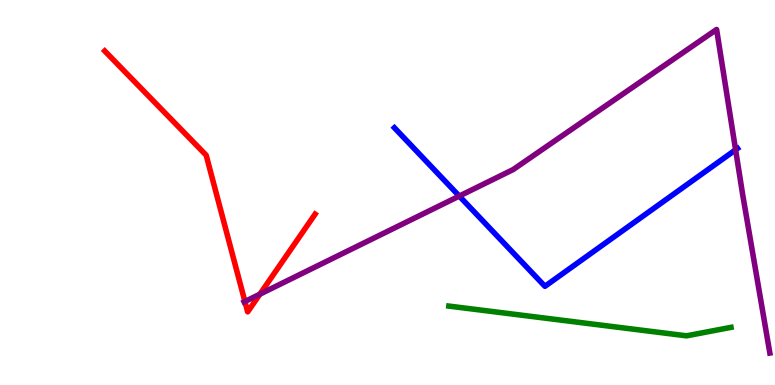[{'lines': ['blue', 'red'], 'intersections': []}, {'lines': ['green', 'red'], 'intersections': []}, {'lines': ['purple', 'red'], 'intersections': [{'x': 3.16, 'y': 2.17}, {'x': 3.35, 'y': 2.36}]}, {'lines': ['blue', 'green'], 'intersections': []}, {'lines': ['blue', 'purple'], 'intersections': [{'x': 5.93, 'y': 4.91}, {'x': 9.49, 'y': 6.11}]}, {'lines': ['green', 'purple'], 'intersections': []}]